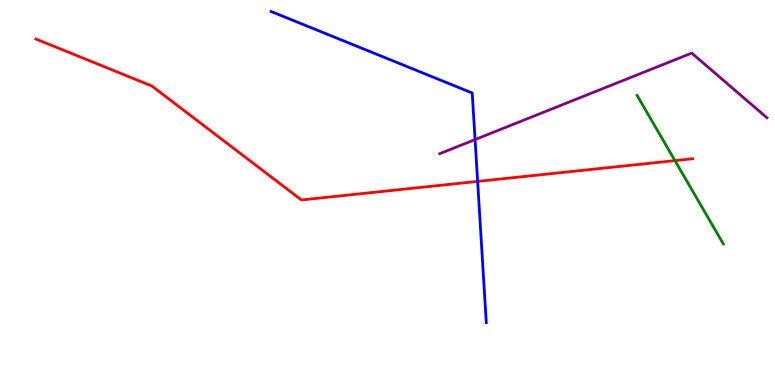[{'lines': ['blue', 'red'], 'intersections': [{'x': 6.16, 'y': 5.29}]}, {'lines': ['green', 'red'], 'intersections': [{'x': 8.71, 'y': 5.83}]}, {'lines': ['purple', 'red'], 'intersections': []}, {'lines': ['blue', 'green'], 'intersections': []}, {'lines': ['blue', 'purple'], 'intersections': [{'x': 6.13, 'y': 6.37}]}, {'lines': ['green', 'purple'], 'intersections': []}]